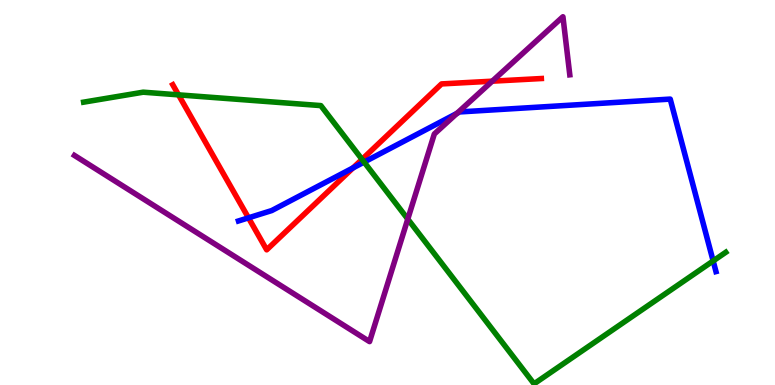[{'lines': ['blue', 'red'], 'intersections': [{'x': 3.21, 'y': 4.34}, {'x': 4.56, 'y': 5.64}]}, {'lines': ['green', 'red'], 'intersections': [{'x': 2.3, 'y': 7.54}, {'x': 4.67, 'y': 5.86}]}, {'lines': ['purple', 'red'], 'intersections': [{'x': 6.35, 'y': 7.89}]}, {'lines': ['blue', 'green'], 'intersections': [{'x': 4.7, 'y': 5.79}, {'x': 9.2, 'y': 3.22}]}, {'lines': ['blue', 'purple'], 'intersections': [{'x': 5.9, 'y': 7.05}]}, {'lines': ['green', 'purple'], 'intersections': [{'x': 5.26, 'y': 4.31}]}]